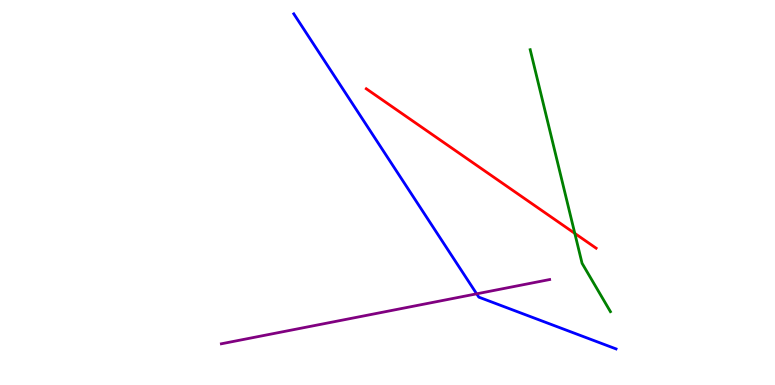[{'lines': ['blue', 'red'], 'intersections': []}, {'lines': ['green', 'red'], 'intersections': [{'x': 7.42, 'y': 3.94}]}, {'lines': ['purple', 'red'], 'intersections': []}, {'lines': ['blue', 'green'], 'intersections': []}, {'lines': ['blue', 'purple'], 'intersections': [{'x': 6.15, 'y': 2.37}]}, {'lines': ['green', 'purple'], 'intersections': []}]